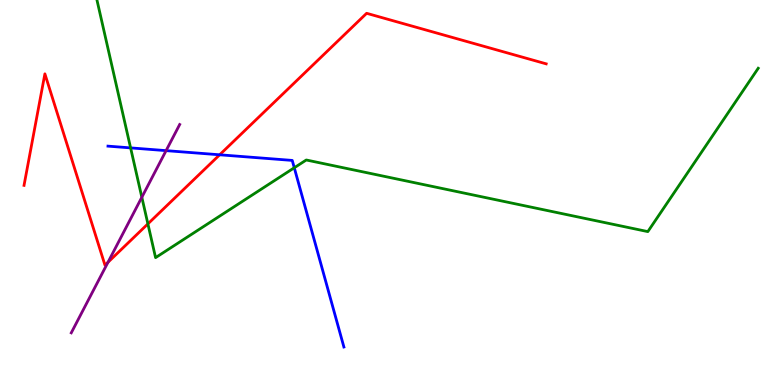[{'lines': ['blue', 'red'], 'intersections': [{'x': 2.83, 'y': 5.98}]}, {'lines': ['green', 'red'], 'intersections': [{'x': 1.91, 'y': 4.19}]}, {'lines': ['purple', 'red'], 'intersections': [{'x': 1.39, 'y': 3.19}]}, {'lines': ['blue', 'green'], 'intersections': [{'x': 1.69, 'y': 6.16}, {'x': 3.8, 'y': 5.64}]}, {'lines': ['blue', 'purple'], 'intersections': [{'x': 2.14, 'y': 6.09}]}, {'lines': ['green', 'purple'], 'intersections': [{'x': 1.83, 'y': 4.88}]}]